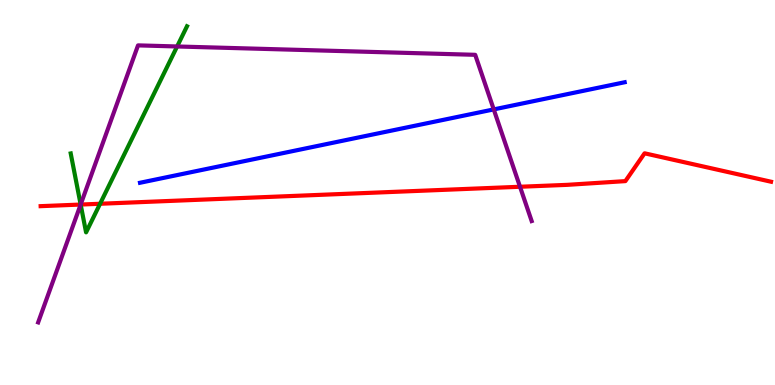[{'lines': ['blue', 'red'], 'intersections': []}, {'lines': ['green', 'red'], 'intersections': [{'x': 1.04, 'y': 4.69}, {'x': 1.29, 'y': 4.71}]}, {'lines': ['purple', 'red'], 'intersections': [{'x': 1.04, 'y': 4.69}, {'x': 6.71, 'y': 5.15}]}, {'lines': ['blue', 'green'], 'intersections': []}, {'lines': ['blue', 'purple'], 'intersections': [{'x': 6.37, 'y': 7.16}]}, {'lines': ['green', 'purple'], 'intersections': [{'x': 1.04, 'y': 4.69}, {'x': 2.29, 'y': 8.79}]}]